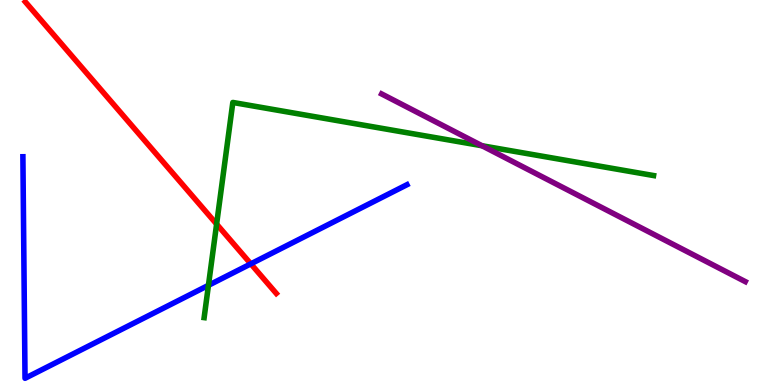[{'lines': ['blue', 'red'], 'intersections': [{'x': 3.24, 'y': 3.15}]}, {'lines': ['green', 'red'], 'intersections': [{'x': 2.79, 'y': 4.18}]}, {'lines': ['purple', 'red'], 'intersections': []}, {'lines': ['blue', 'green'], 'intersections': [{'x': 2.69, 'y': 2.59}]}, {'lines': ['blue', 'purple'], 'intersections': []}, {'lines': ['green', 'purple'], 'intersections': [{'x': 6.22, 'y': 6.21}]}]